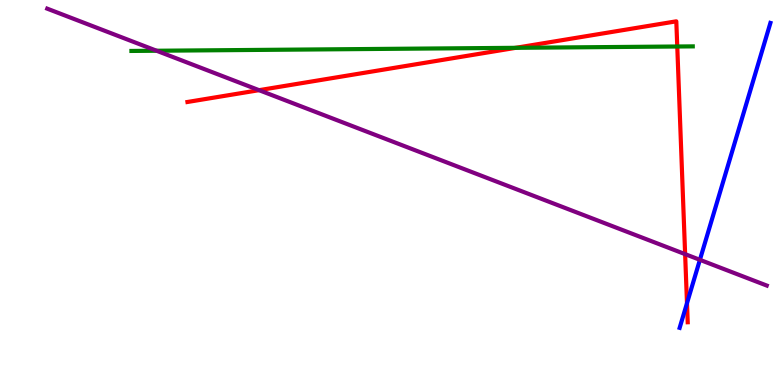[{'lines': ['blue', 'red'], 'intersections': [{'x': 8.86, 'y': 2.12}]}, {'lines': ['green', 'red'], 'intersections': [{'x': 6.65, 'y': 8.76}, {'x': 8.74, 'y': 8.79}]}, {'lines': ['purple', 'red'], 'intersections': [{'x': 3.34, 'y': 7.66}, {'x': 8.84, 'y': 3.4}]}, {'lines': ['blue', 'green'], 'intersections': []}, {'lines': ['blue', 'purple'], 'intersections': [{'x': 9.03, 'y': 3.25}]}, {'lines': ['green', 'purple'], 'intersections': [{'x': 2.02, 'y': 8.68}]}]